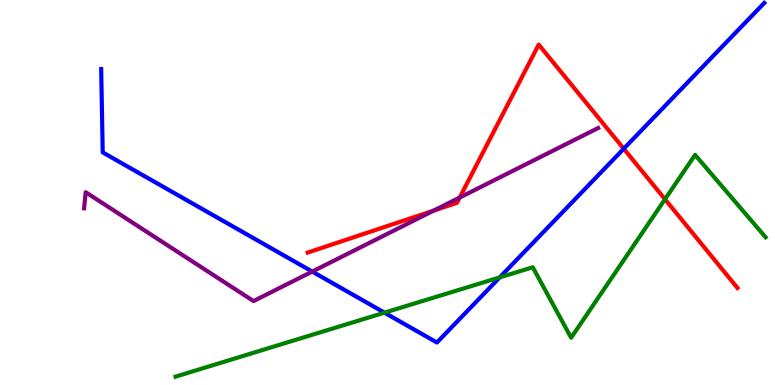[{'lines': ['blue', 'red'], 'intersections': [{'x': 8.05, 'y': 6.14}]}, {'lines': ['green', 'red'], 'intersections': [{'x': 8.58, 'y': 4.82}]}, {'lines': ['purple', 'red'], 'intersections': [{'x': 5.6, 'y': 4.53}, {'x': 5.93, 'y': 4.87}]}, {'lines': ['blue', 'green'], 'intersections': [{'x': 4.96, 'y': 1.88}, {'x': 6.45, 'y': 2.79}]}, {'lines': ['blue', 'purple'], 'intersections': [{'x': 4.03, 'y': 2.95}]}, {'lines': ['green', 'purple'], 'intersections': []}]